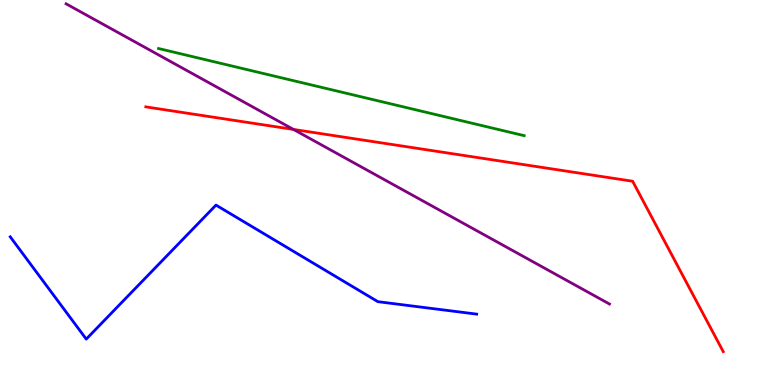[{'lines': ['blue', 'red'], 'intersections': []}, {'lines': ['green', 'red'], 'intersections': []}, {'lines': ['purple', 'red'], 'intersections': [{'x': 3.79, 'y': 6.64}]}, {'lines': ['blue', 'green'], 'intersections': []}, {'lines': ['blue', 'purple'], 'intersections': []}, {'lines': ['green', 'purple'], 'intersections': []}]